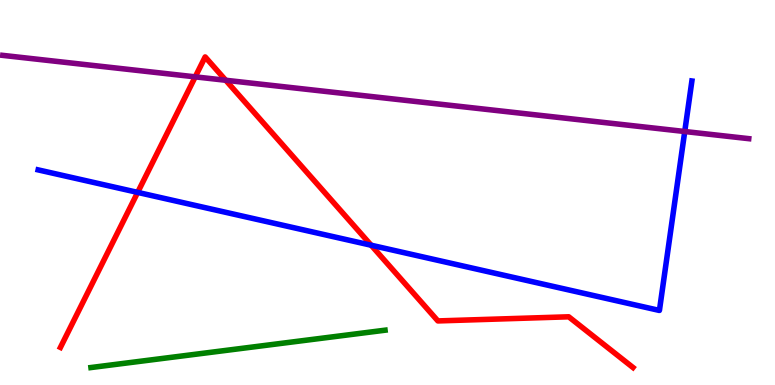[{'lines': ['blue', 'red'], 'intersections': [{'x': 1.78, 'y': 5.0}, {'x': 4.79, 'y': 3.63}]}, {'lines': ['green', 'red'], 'intersections': []}, {'lines': ['purple', 'red'], 'intersections': [{'x': 2.52, 'y': 8.0}, {'x': 2.91, 'y': 7.92}]}, {'lines': ['blue', 'green'], 'intersections': []}, {'lines': ['blue', 'purple'], 'intersections': [{'x': 8.84, 'y': 6.58}]}, {'lines': ['green', 'purple'], 'intersections': []}]